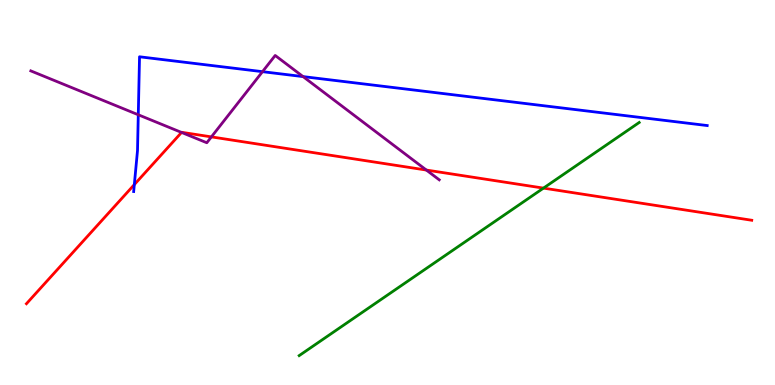[{'lines': ['blue', 'red'], 'intersections': [{'x': 1.73, 'y': 5.21}]}, {'lines': ['green', 'red'], 'intersections': [{'x': 7.01, 'y': 5.11}]}, {'lines': ['purple', 'red'], 'intersections': [{'x': 2.34, 'y': 6.56}, {'x': 2.73, 'y': 6.44}, {'x': 5.5, 'y': 5.58}]}, {'lines': ['blue', 'green'], 'intersections': []}, {'lines': ['blue', 'purple'], 'intersections': [{'x': 1.78, 'y': 7.02}, {'x': 3.39, 'y': 8.14}, {'x': 3.91, 'y': 8.01}]}, {'lines': ['green', 'purple'], 'intersections': []}]